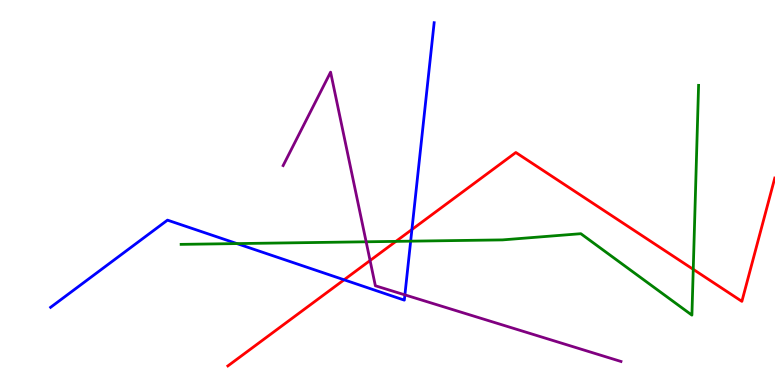[{'lines': ['blue', 'red'], 'intersections': [{'x': 4.44, 'y': 2.73}, {'x': 5.32, 'y': 4.04}]}, {'lines': ['green', 'red'], 'intersections': [{'x': 5.11, 'y': 3.73}, {'x': 8.95, 'y': 3.0}]}, {'lines': ['purple', 'red'], 'intersections': [{'x': 4.78, 'y': 3.23}]}, {'lines': ['blue', 'green'], 'intersections': [{'x': 3.06, 'y': 3.67}, {'x': 5.3, 'y': 3.74}]}, {'lines': ['blue', 'purple'], 'intersections': [{'x': 5.22, 'y': 2.34}]}, {'lines': ['green', 'purple'], 'intersections': [{'x': 4.72, 'y': 3.72}]}]